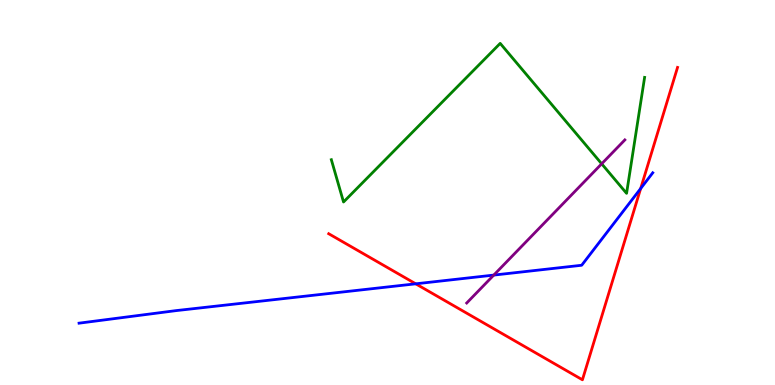[{'lines': ['blue', 'red'], 'intersections': [{'x': 5.36, 'y': 2.63}, {'x': 8.27, 'y': 5.1}]}, {'lines': ['green', 'red'], 'intersections': []}, {'lines': ['purple', 'red'], 'intersections': []}, {'lines': ['blue', 'green'], 'intersections': []}, {'lines': ['blue', 'purple'], 'intersections': [{'x': 6.37, 'y': 2.85}]}, {'lines': ['green', 'purple'], 'intersections': [{'x': 7.76, 'y': 5.75}]}]